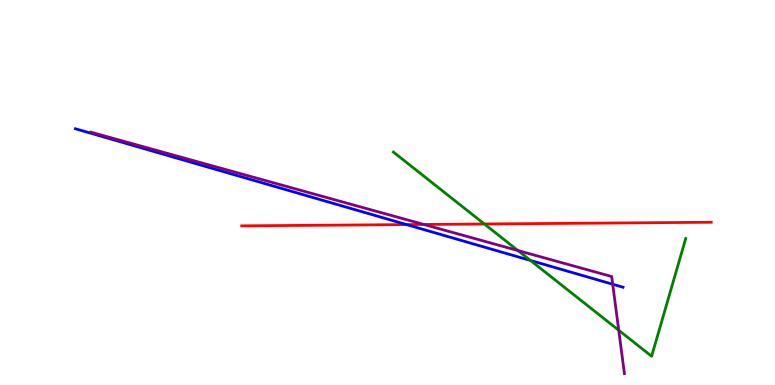[{'lines': ['blue', 'red'], 'intersections': [{'x': 5.25, 'y': 4.17}]}, {'lines': ['green', 'red'], 'intersections': [{'x': 6.25, 'y': 4.18}]}, {'lines': ['purple', 'red'], 'intersections': [{'x': 5.47, 'y': 4.17}]}, {'lines': ['blue', 'green'], 'intersections': [{'x': 6.84, 'y': 3.24}]}, {'lines': ['blue', 'purple'], 'intersections': [{'x': 7.91, 'y': 2.62}]}, {'lines': ['green', 'purple'], 'intersections': [{'x': 6.68, 'y': 3.49}, {'x': 7.98, 'y': 1.42}]}]